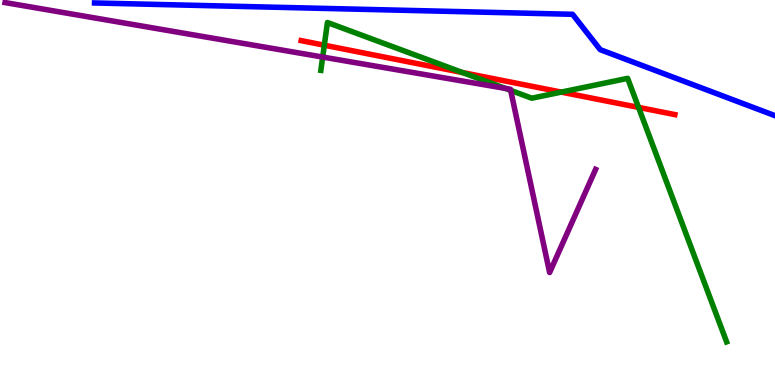[{'lines': ['blue', 'red'], 'intersections': []}, {'lines': ['green', 'red'], 'intersections': [{'x': 4.18, 'y': 8.83}, {'x': 5.97, 'y': 8.12}, {'x': 7.24, 'y': 7.61}, {'x': 8.24, 'y': 7.21}]}, {'lines': ['purple', 'red'], 'intersections': []}, {'lines': ['blue', 'green'], 'intersections': []}, {'lines': ['blue', 'purple'], 'intersections': []}, {'lines': ['green', 'purple'], 'intersections': [{'x': 4.16, 'y': 8.52}, {'x': 6.52, 'y': 7.7}, {'x': 6.59, 'y': 7.65}]}]